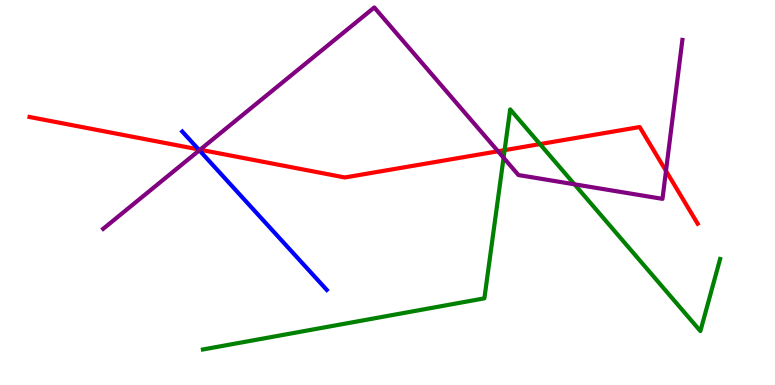[{'lines': ['blue', 'red'], 'intersections': [{'x': 2.56, 'y': 6.12}]}, {'lines': ['green', 'red'], 'intersections': [{'x': 6.51, 'y': 6.1}, {'x': 6.97, 'y': 6.26}]}, {'lines': ['purple', 'red'], 'intersections': [{'x': 2.58, 'y': 6.11}, {'x': 6.43, 'y': 6.07}, {'x': 8.59, 'y': 5.56}]}, {'lines': ['blue', 'green'], 'intersections': []}, {'lines': ['blue', 'purple'], 'intersections': [{'x': 2.57, 'y': 6.1}]}, {'lines': ['green', 'purple'], 'intersections': [{'x': 6.5, 'y': 5.9}, {'x': 7.41, 'y': 5.21}]}]